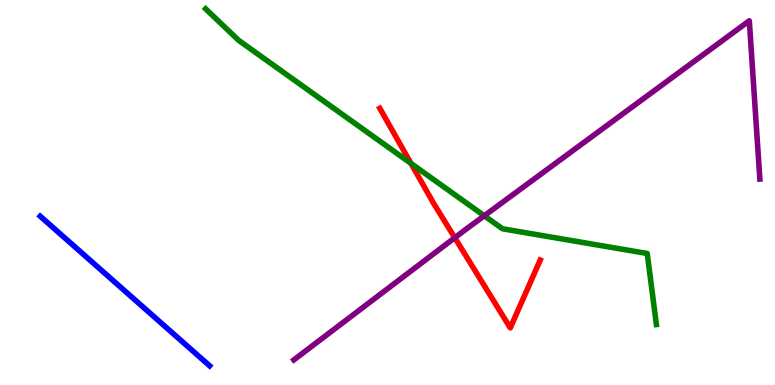[{'lines': ['blue', 'red'], 'intersections': []}, {'lines': ['green', 'red'], 'intersections': [{'x': 5.3, 'y': 5.75}]}, {'lines': ['purple', 'red'], 'intersections': [{'x': 5.87, 'y': 3.83}]}, {'lines': ['blue', 'green'], 'intersections': []}, {'lines': ['blue', 'purple'], 'intersections': []}, {'lines': ['green', 'purple'], 'intersections': [{'x': 6.25, 'y': 4.4}]}]